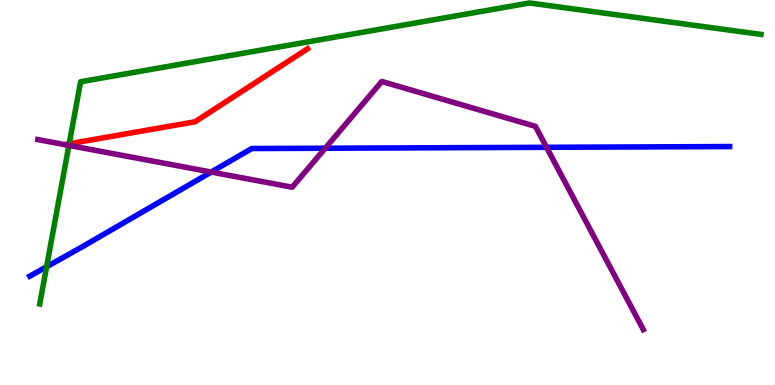[{'lines': ['blue', 'red'], 'intersections': []}, {'lines': ['green', 'red'], 'intersections': [{'x': 0.893, 'y': 6.27}]}, {'lines': ['purple', 'red'], 'intersections': []}, {'lines': ['blue', 'green'], 'intersections': [{'x': 0.601, 'y': 3.07}]}, {'lines': ['blue', 'purple'], 'intersections': [{'x': 2.73, 'y': 5.53}, {'x': 4.2, 'y': 6.15}, {'x': 7.05, 'y': 6.17}]}, {'lines': ['green', 'purple'], 'intersections': [{'x': 0.889, 'y': 6.22}]}]